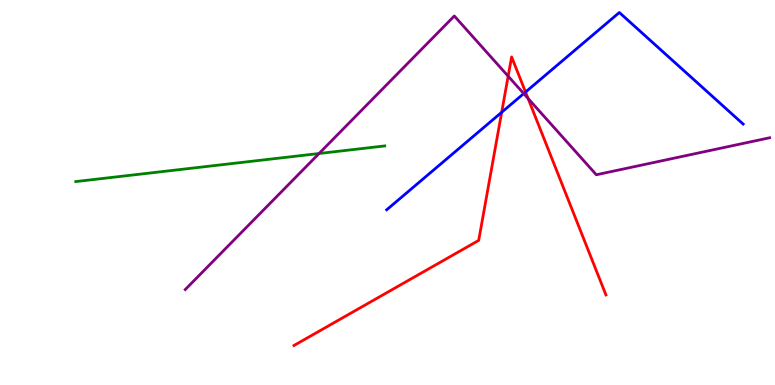[{'lines': ['blue', 'red'], 'intersections': [{'x': 6.47, 'y': 7.08}, {'x': 6.78, 'y': 7.61}]}, {'lines': ['green', 'red'], 'intersections': []}, {'lines': ['purple', 'red'], 'intersections': [{'x': 6.56, 'y': 8.02}, {'x': 6.81, 'y': 7.44}]}, {'lines': ['blue', 'green'], 'intersections': []}, {'lines': ['blue', 'purple'], 'intersections': [{'x': 6.76, 'y': 7.57}]}, {'lines': ['green', 'purple'], 'intersections': [{'x': 4.12, 'y': 6.01}]}]